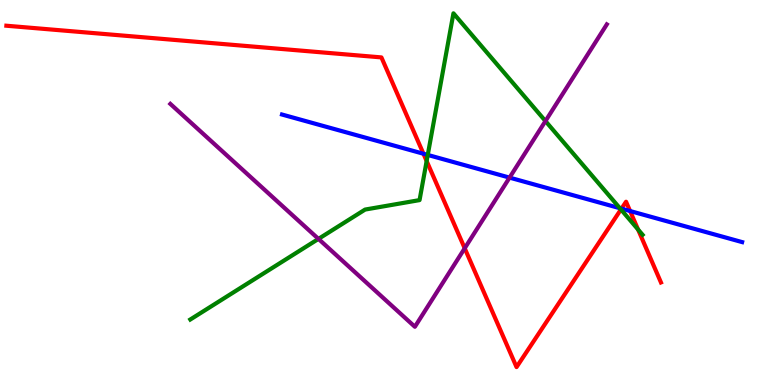[{'lines': ['blue', 'red'], 'intersections': [{'x': 5.46, 'y': 6.01}, {'x': 8.02, 'y': 4.58}, {'x': 8.13, 'y': 4.52}]}, {'lines': ['green', 'red'], 'intersections': [{'x': 5.51, 'y': 5.82}, {'x': 8.01, 'y': 4.56}, {'x': 8.23, 'y': 4.04}]}, {'lines': ['purple', 'red'], 'intersections': [{'x': 6.0, 'y': 3.55}]}, {'lines': ['blue', 'green'], 'intersections': [{'x': 5.52, 'y': 5.98}, {'x': 8.0, 'y': 4.59}]}, {'lines': ['blue', 'purple'], 'intersections': [{'x': 6.57, 'y': 5.39}]}, {'lines': ['green', 'purple'], 'intersections': [{'x': 4.11, 'y': 3.79}, {'x': 7.04, 'y': 6.86}]}]